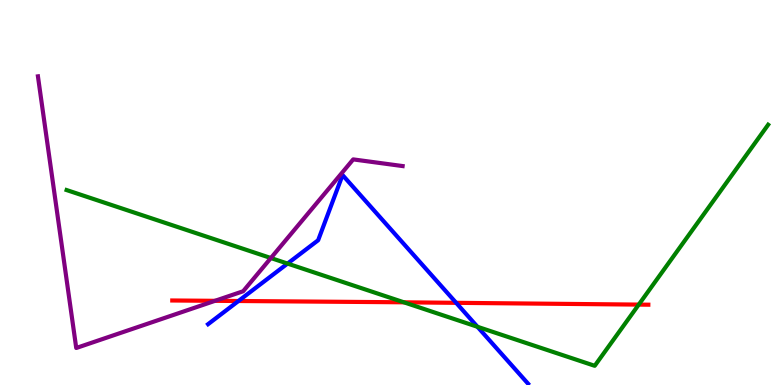[{'lines': ['blue', 'red'], 'intersections': [{'x': 3.08, 'y': 2.18}, {'x': 5.89, 'y': 2.13}]}, {'lines': ['green', 'red'], 'intersections': [{'x': 5.21, 'y': 2.15}, {'x': 8.24, 'y': 2.09}]}, {'lines': ['purple', 'red'], 'intersections': [{'x': 2.77, 'y': 2.19}]}, {'lines': ['blue', 'green'], 'intersections': [{'x': 3.71, 'y': 3.15}, {'x': 6.16, 'y': 1.51}]}, {'lines': ['blue', 'purple'], 'intersections': []}, {'lines': ['green', 'purple'], 'intersections': [{'x': 3.5, 'y': 3.3}]}]